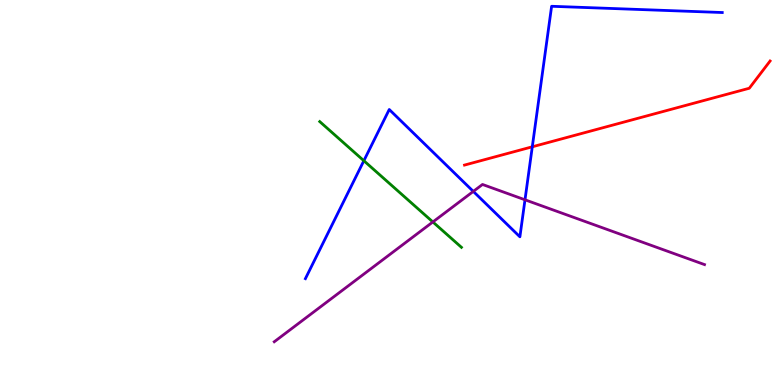[{'lines': ['blue', 'red'], 'intersections': [{'x': 6.87, 'y': 6.19}]}, {'lines': ['green', 'red'], 'intersections': []}, {'lines': ['purple', 'red'], 'intersections': []}, {'lines': ['blue', 'green'], 'intersections': [{'x': 4.69, 'y': 5.82}]}, {'lines': ['blue', 'purple'], 'intersections': [{'x': 6.11, 'y': 5.03}, {'x': 6.77, 'y': 4.81}]}, {'lines': ['green', 'purple'], 'intersections': [{'x': 5.59, 'y': 4.23}]}]